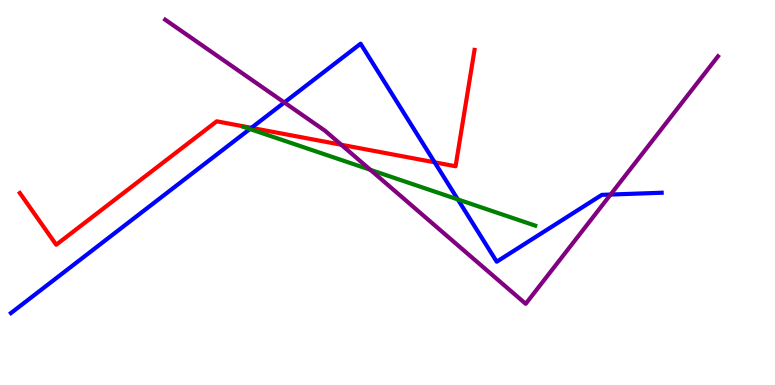[{'lines': ['blue', 'red'], 'intersections': [{'x': 3.24, 'y': 6.68}, {'x': 5.61, 'y': 5.78}]}, {'lines': ['green', 'red'], 'intersections': []}, {'lines': ['purple', 'red'], 'intersections': [{'x': 4.4, 'y': 6.24}]}, {'lines': ['blue', 'green'], 'intersections': [{'x': 3.22, 'y': 6.65}, {'x': 5.91, 'y': 4.82}]}, {'lines': ['blue', 'purple'], 'intersections': [{'x': 3.67, 'y': 7.34}, {'x': 7.88, 'y': 4.95}]}, {'lines': ['green', 'purple'], 'intersections': [{'x': 4.78, 'y': 5.59}]}]